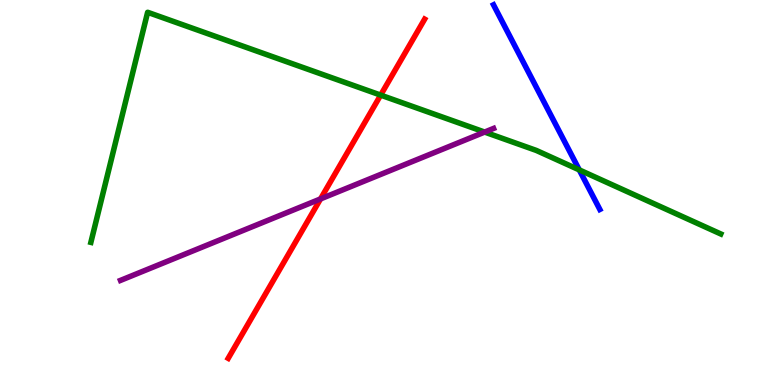[{'lines': ['blue', 'red'], 'intersections': []}, {'lines': ['green', 'red'], 'intersections': [{'x': 4.91, 'y': 7.53}]}, {'lines': ['purple', 'red'], 'intersections': [{'x': 4.14, 'y': 4.83}]}, {'lines': ['blue', 'green'], 'intersections': [{'x': 7.47, 'y': 5.59}]}, {'lines': ['blue', 'purple'], 'intersections': []}, {'lines': ['green', 'purple'], 'intersections': [{'x': 6.25, 'y': 6.57}]}]